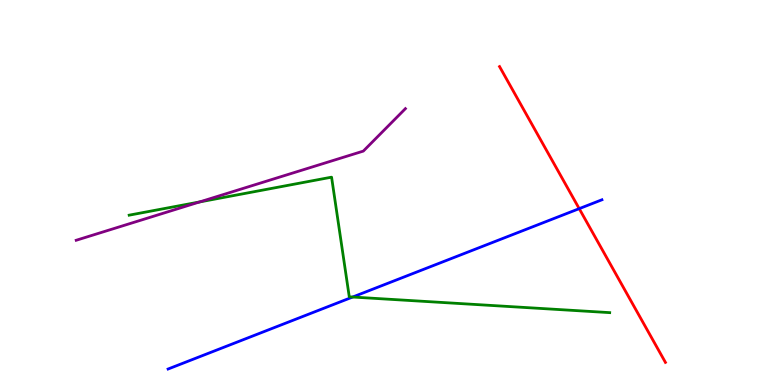[{'lines': ['blue', 'red'], 'intersections': [{'x': 7.47, 'y': 4.58}]}, {'lines': ['green', 'red'], 'intersections': []}, {'lines': ['purple', 'red'], 'intersections': []}, {'lines': ['blue', 'green'], 'intersections': [{'x': 4.55, 'y': 2.28}]}, {'lines': ['blue', 'purple'], 'intersections': []}, {'lines': ['green', 'purple'], 'intersections': [{'x': 2.58, 'y': 4.75}]}]